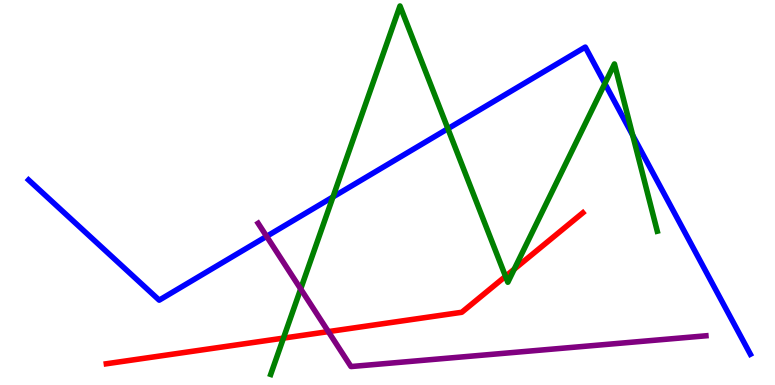[{'lines': ['blue', 'red'], 'intersections': []}, {'lines': ['green', 'red'], 'intersections': [{'x': 3.66, 'y': 1.22}, {'x': 6.52, 'y': 2.82}, {'x': 6.64, 'y': 3.01}]}, {'lines': ['purple', 'red'], 'intersections': [{'x': 4.24, 'y': 1.39}]}, {'lines': ['blue', 'green'], 'intersections': [{'x': 4.3, 'y': 4.88}, {'x': 5.78, 'y': 6.66}, {'x': 7.8, 'y': 7.83}, {'x': 8.16, 'y': 6.48}]}, {'lines': ['blue', 'purple'], 'intersections': [{'x': 3.44, 'y': 3.86}]}, {'lines': ['green', 'purple'], 'intersections': [{'x': 3.88, 'y': 2.49}]}]